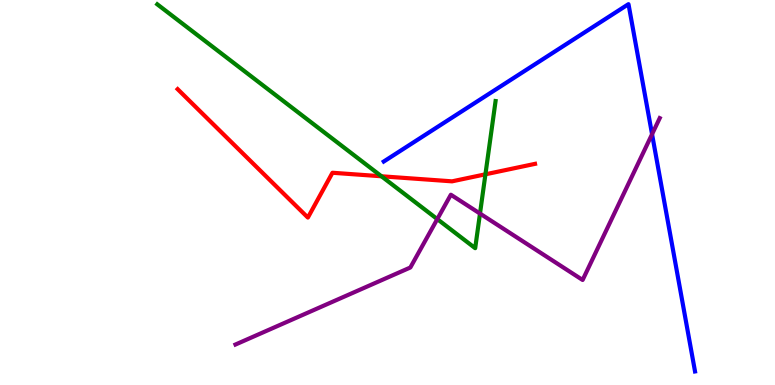[{'lines': ['blue', 'red'], 'intersections': []}, {'lines': ['green', 'red'], 'intersections': [{'x': 4.92, 'y': 5.42}, {'x': 6.26, 'y': 5.47}]}, {'lines': ['purple', 'red'], 'intersections': []}, {'lines': ['blue', 'green'], 'intersections': []}, {'lines': ['blue', 'purple'], 'intersections': [{'x': 8.41, 'y': 6.51}]}, {'lines': ['green', 'purple'], 'intersections': [{'x': 5.64, 'y': 4.31}, {'x': 6.19, 'y': 4.45}]}]